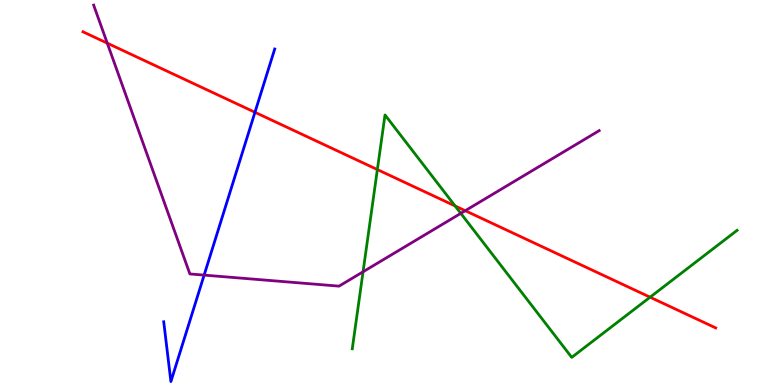[{'lines': ['blue', 'red'], 'intersections': [{'x': 3.29, 'y': 7.08}]}, {'lines': ['green', 'red'], 'intersections': [{'x': 4.87, 'y': 5.6}, {'x': 5.87, 'y': 4.65}, {'x': 8.39, 'y': 2.28}]}, {'lines': ['purple', 'red'], 'intersections': [{'x': 1.38, 'y': 8.88}, {'x': 6.0, 'y': 4.53}]}, {'lines': ['blue', 'green'], 'intersections': []}, {'lines': ['blue', 'purple'], 'intersections': [{'x': 2.63, 'y': 2.85}]}, {'lines': ['green', 'purple'], 'intersections': [{'x': 4.68, 'y': 2.94}, {'x': 5.95, 'y': 4.46}]}]